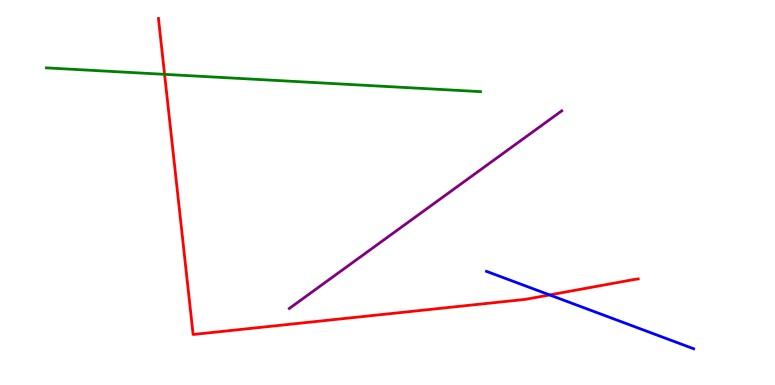[{'lines': ['blue', 'red'], 'intersections': [{'x': 7.09, 'y': 2.34}]}, {'lines': ['green', 'red'], 'intersections': [{'x': 2.12, 'y': 8.07}]}, {'lines': ['purple', 'red'], 'intersections': []}, {'lines': ['blue', 'green'], 'intersections': []}, {'lines': ['blue', 'purple'], 'intersections': []}, {'lines': ['green', 'purple'], 'intersections': []}]